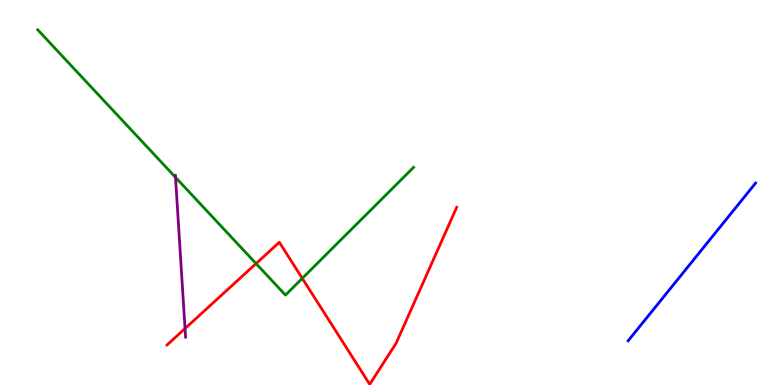[{'lines': ['blue', 'red'], 'intersections': []}, {'lines': ['green', 'red'], 'intersections': [{'x': 3.3, 'y': 3.15}, {'x': 3.9, 'y': 2.77}]}, {'lines': ['purple', 'red'], 'intersections': [{'x': 2.39, 'y': 1.47}]}, {'lines': ['blue', 'green'], 'intersections': []}, {'lines': ['blue', 'purple'], 'intersections': []}, {'lines': ['green', 'purple'], 'intersections': [{'x': 2.26, 'y': 5.39}]}]